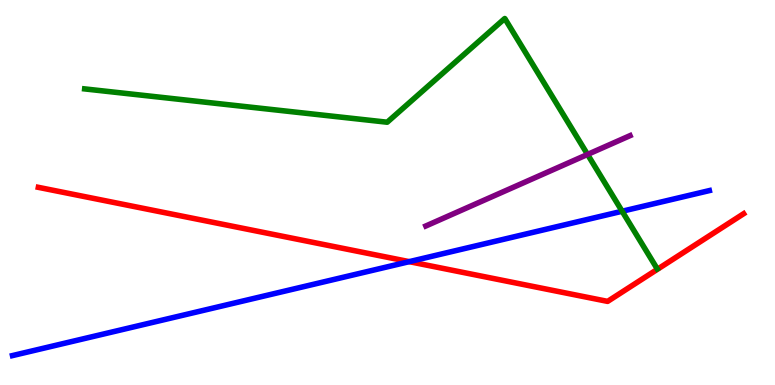[{'lines': ['blue', 'red'], 'intersections': [{'x': 5.28, 'y': 3.2}]}, {'lines': ['green', 'red'], 'intersections': []}, {'lines': ['purple', 'red'], 'intersections': []}, {'lines': ['blue', 'green'], 'intersections': [{'x': 8.03, 'y': 4.51}]}, {'lines': ['blue', 'purple'], 'intersections': []}, {'lines': ['green', 'purple'], 'intersections': [{'x': 7.58, 'y': 5.99}]}]